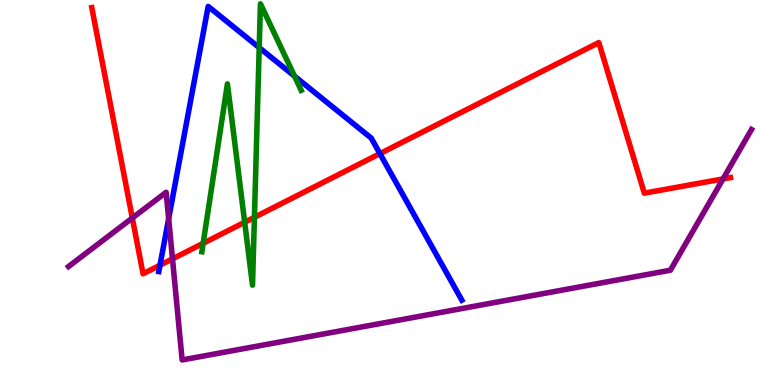[{'lines': ['blue', 'red'], 'intersections': [{'x': 2.06, 'y': 3.11}, {'x': 4.9, 'y': 6.01}]}, {'lines': ['green', 'red'], 'intersections': [{'x': 2.62, 'y': 3.68}, {'x': 3.16, 'y': 4.23}, {'x': 3.28, 'y': 4.36}]}, {'lines': ['purple', 'red'], 'intersections': [{'x': 1.71, 'y': 4.34}, {'x': 2.23, 'y': 3.28}, {'x': 9.33, 'y': 5.35}]}, {'lines': ['blue', 'green'], 'intersections': [{'x': 3.34, 'y': 8.76}, {'x': 3.8, 'y': 8.02}]}, {'lines': ['blue', 'purple'], 'intersections': [{'x': 2.18, 'y': 4.32}]}, {'lines': ['green', 'purple'], 'intersections': []}]